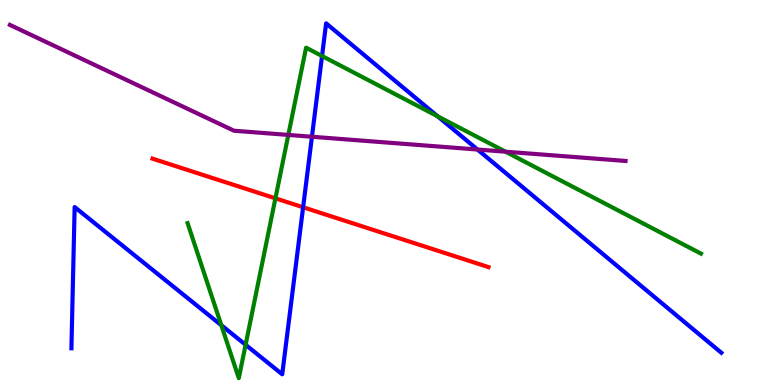[{'lines': ['blue', 'red'], 'intersections': [{'x': 3.91, 'y': 4.62}]}, {'lines': ['green', 'red'], 'intersections': [{'x': 3.55, 'y': 4.85}]}, {'lines': ['purple', 'red'], 'intersections': []}, {'lines': ['blue', 'green'], 'intersections': [{'x': 2.86, 'y': 1.55}, {'x': 3.17, 'y': 1.04}, {'x': 4.16, 'y': 8.55}, {'x': 5.65, 'y': 6.98}]}, {'lines': ['blue', 'purple'], 'intersections': [{'x': 4.02, 'y': 6.45}, {'x': 6.16, 'y': 6.12}]}, {'lines': ['green', 'purple'], 'intersections': [{'x': 3.72, 'y': 6.5}, {'x': 6.52, 'y': 6.06}]}]